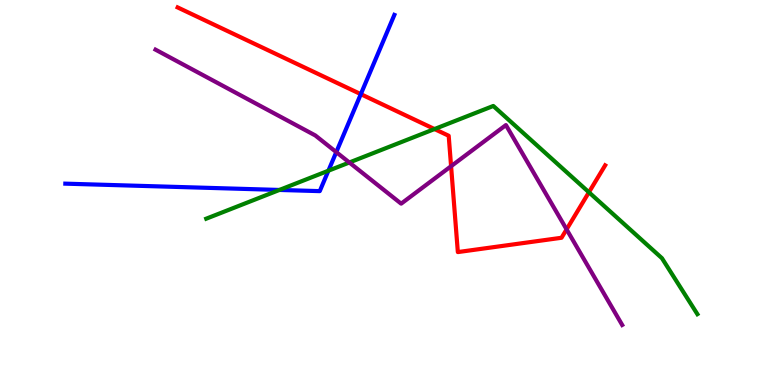[{'lines': ['blue', 'red'], 'intersections': [{'x': 4.66, 'y': 7.55}]}, {'lines': ['green', 'red'], 'intersections': [{'x': 5.61, 'y': 6.65}, {'x': 7.6, 'y': 5.01}]}, {'lines': ['purple', 'red'], 'intersections': [{'x': 5.82, 'y': 5.68}, {'x': 7.31, 'y': 4.04}]}, {'lines': ['blue', 'green'], 'intersections': [{'x': 3.61, 'y': 5.07}, {'x': 4.24, 'y': 5.57}]}, {'lines': ['blue', 'purple'], 'intersections': [{'x': 4.34, 'y': 6.05}]}, {'lines': ['green', 'purple'], 'intersections': [{'x': 4.51, 'y': 5.78}]}]